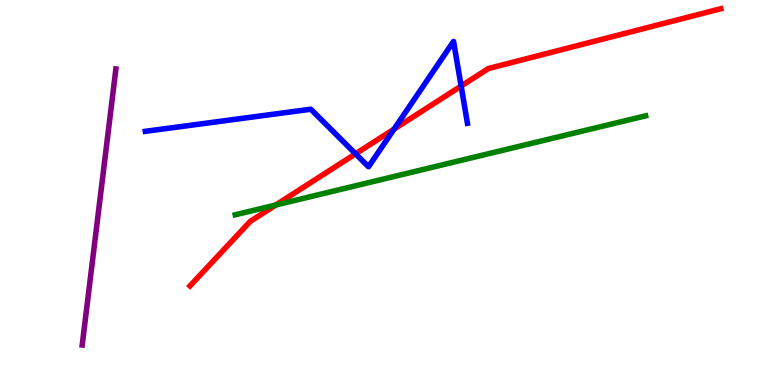[{'lines': ['blue', 'red'], 'intersections': [{'x': 4.59, 'y': 6.01}, {'x': 5.09, 'y': 6.65}, {'x': 5.95, 'y': 7.77}]}, {'lines': ['green', 'red'], 'intersections': [{'x': 3.56, 'y': 4.67}]}, {'lines': ['purple', 'red'], 'intersections': []}, {'lines': ['blue', 'green'], 'intersections': []}, {'lines': ['blue', 'purple'], 'intersections': []}, {'lines': ['green', 'purple'], 'intersections': []}]